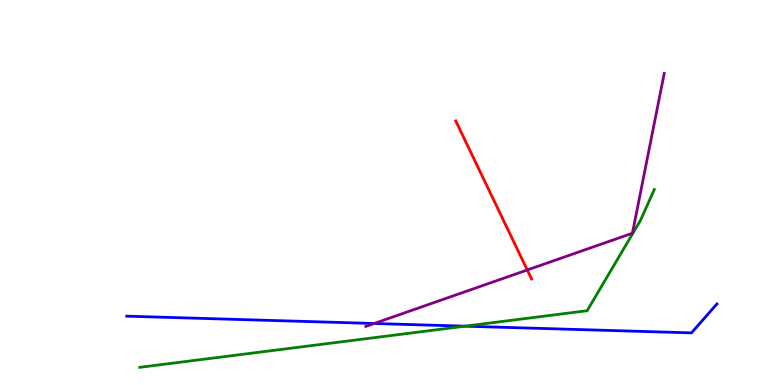[{'lines': ['blue', 'red'], 'intersections': []}, {'lines': ['green', 'red'], 'intersections': []}, {'lines': ['purple', 'red'], 'intersections': [{'x': 6.8, 'y': 2.99}]}, {'lines': ['blue', 'green'], 'intersections': [{'x': 6.0, 'y': 1.53}]}, {'lines': ['blue', 'purple'], 'intersections': [{'x': 4.83, 'y': 1.6}]}, {'lines': ['green', 'purple'], 'intersections': []}]